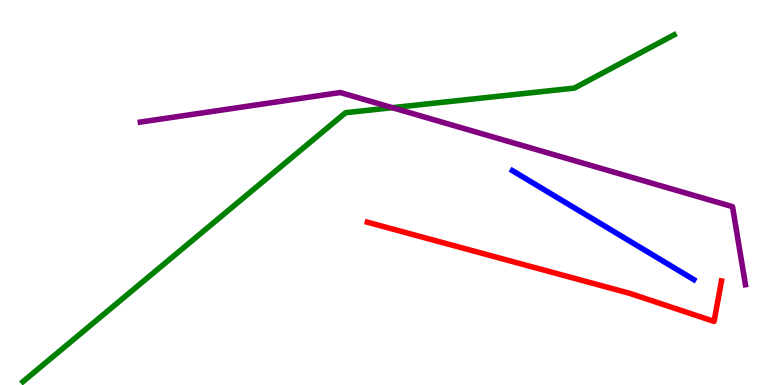[{'lines': ['blue', 'red'], 'intersections': []}, {'lines': ['green', 'red'], 'intersections': []}, {'lines': ['purple', 'red'], 'intersections': []}, {'lines': ['blue', 'green'], 'intersections': []}, {'lines': ['blue', 'purple'], 'intersections': []}, {'lines': ['green', 'purple'], 'intersections': [{'x': 5.06, 'y': 7.2}]}]